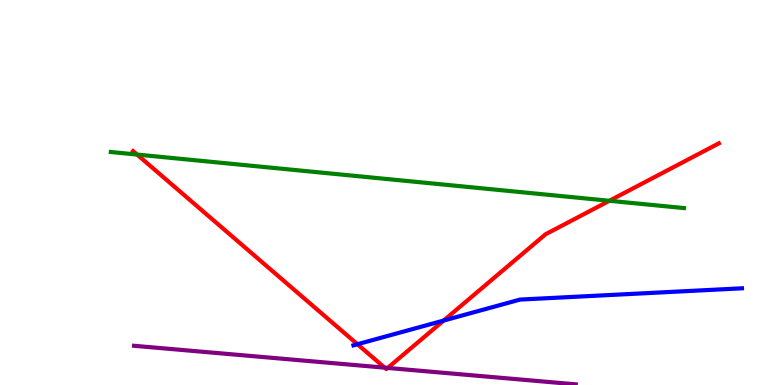[{'lines': ['blue', 'red'], 'intersections': [{'x': 4.61, 'y': 1.06}, {'x': 5.72, 'y': 1.67}]}, {'lines': ['green', 'red'], 'intersections': [{'x': 1.77, 'y': 5.99}, {'x': 7.86, 'y': 4.78}]}, {'lines': ['purple', 'red'], 'intersections': [{'x': 4.96, 'y': 0.45}, {'x': 5.0, 'y': 0.444}]}, {'lines': ['blue', 'green'], 'intersections': []}, {'lines': ['blue', 'purple'], 'intersections': []}, {'lines': ['green', 'purple'], 'intersections': []}]